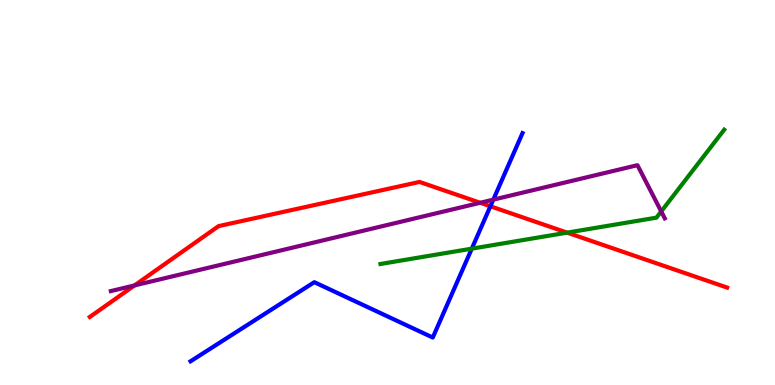[{'lines': ['blue', 'red'], 'intersections': [{'x': 6.33, 'y': 4.64}]}, {'lines': ['green', 'red'], 'intersections': [{'x': 7.32, 'y': 3.96}]}, {'lines': ['purple', 'red'], 'intersections': [{'x': 1.74, 'y': 2.59}, {'x': 6.2, 'y': 4.73}]}, {'lines': ['blue', 'green'], 'intersections': [{'x': 6.09, 'y': 3.54}]}, {'lines': ['blue', 'purple'], 'intersections': [{'x': 6.37, 'y': 4.81}]}, {'lines': ['green', 'purple'], 'intersections': [{'x': 8.53, 'y': 4.51}]}]